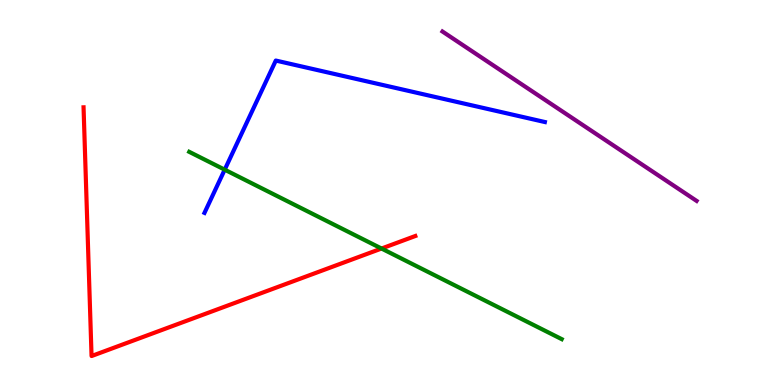[{'lines': ['blue', 'red'], 'intersections': []}, {'lines': ['green', 'red'], 'intersections': [{'x': 4.92, 'y': 3.54}]}, {'lines': ['purple', 'red'], 'intersections': []}, {'lines': ['blue', 'green'], 'intersections': [{'x': 2.9, 'y': 5.59}]}, {'lines': ['blue', 'purple'], 'intersections': []}, {'lines': ['green', 'purple'], 'intersections': []}]